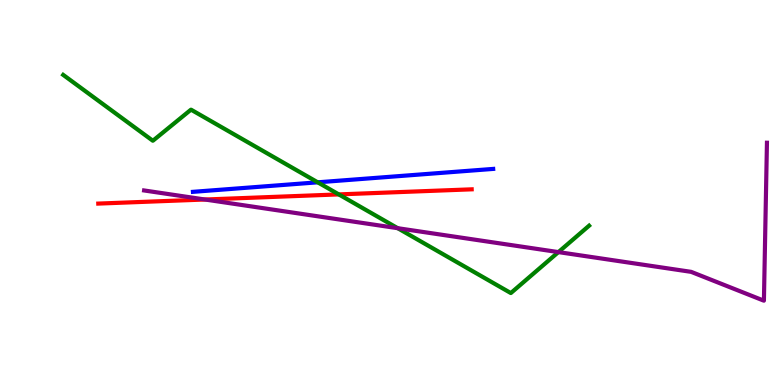[{'lines': ['blue', 'red'], 'intersections': []}, {'lines': ['green', 'red'], 'intersections': [{'x': 4.37, 'y': 4.95}]}, {'lines': ['purple', 'red'], 'intersections': [{'x': 2.65, 'y': 4.82}]}, {'lines': ['blue', 'green'], 'intersections': [{'x': 4.1, 'y': 5.26}]}, {'lines': ['blue', 'purple'], 'intersections': []}, {'lines': ['green', 'purple'], 'intersections': [{'x': 5.13, 'y': 4.07}, {'x': 7.21, 'y': 3.45}]}]